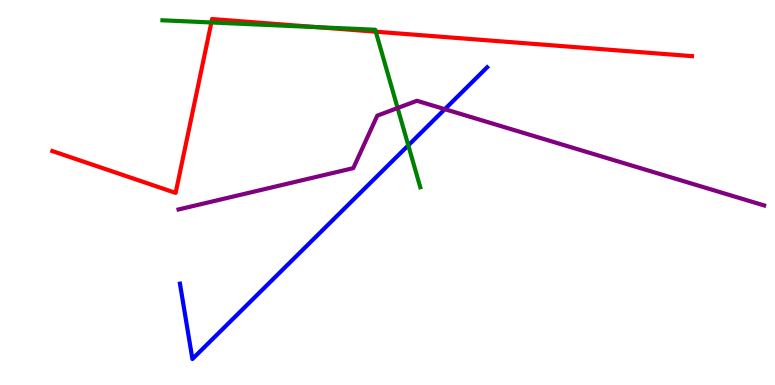[{'lines': ['blue', 'red'], 'intersections': []}, {'lines': ['green', 'red'], 'intersections': [{'x': 2.73, 'y': 9.42}, {'x': 4.09, 'y': 9.29}, {'x': 4.85, 'y': 9.18}]}, {'lines': ['purple', 'red'], 'intersections': []}, {'lines': ['blue', 'green'], 'intersections': [{'x': 5.27, 'y': 6.22}]}, {'lines': ['blue', 'purple'], 'intersections': [{'x': 5.74, 'y': 7.16}]}, {'lines': ['green', 'purple'], 'intersections': [{'x': 5.13, 'y': 7.19}]}]